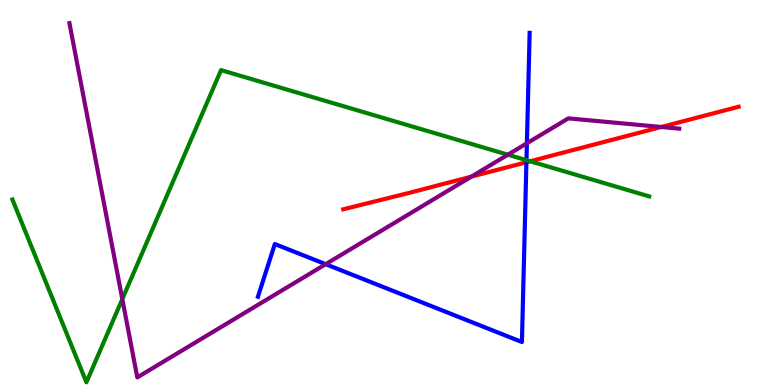[{'lines': ['blue', 'red'], 'intersections': [{'x': 6.79, 'y': 5.79}]}, {'lines': ['green', 'red'], 'intersections': [{'x': 6.84, 'y': 5.81}]}, {'lines': ['purple', 'red'], 'intersections': [{'x': 6.08, 'y': 5.41}, {'x': 8.53, 'y': 6.7}]}, {'lines': ['blue', 'green'], 'intersections': [{'x': 6.79, 'y': 5.84}]}, {'lines': ['blue', 'purple'], 'intersections': [{'x': 4.2, 'y': 3.14}, {'x': 6.8, 'y': 6.28}]}, {'lines': ['green', 'purple'], 'intersections': [{'x': 1.58, 'y': 2.23}, {'x': 6.55, 'y': 5.98}]}]